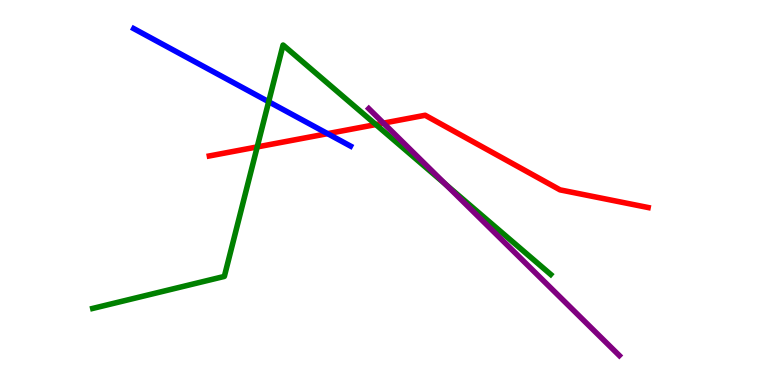[{'lines': ['blue', 'red'], 'intersections': [{'x': 4.23, 'y': 6.53}]}, {'lines': ['green', 'red'], 'intersections': [{'x': 3.32, 'y': 6.18}, {'x': 4.85, 'y': 6.76}]}, {'lines': ['purple', 'red'], 'intersections': [{'x': 4.95, 'y': 6.8}]}, {'lines': ['blue', 'green'], 'intersections': [{'x': 3.47, 'y': 7.36}]}, {'lines': ['blue', 'purple'], 'intersections': []}, {'lines': ['green', 'purple'], 'intersections': [{'x': 5.75, 'y': 5.21}]}]